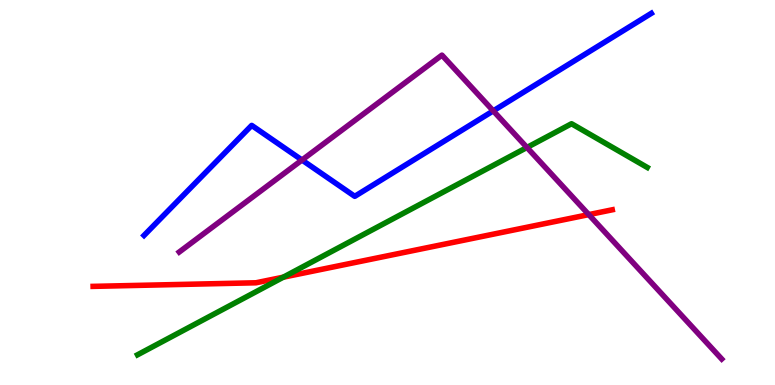[{'lines': ['blue', 'red'], 'intersections': []}, {'lines': ['green', 'red'], 'intersections': [{'x': 3.66, 'y': 2.8}]}, {'lines': ['purple', 'red'], 'intersections': [{'x': 7.6, 'y': 4.43}]}, {'lines': ['blue', 'green'], 'intersections': []}, {'lines': ['blue', 'purple'], 'intersections': [{'x': 3.9, 'y': 5.84}, {'x': 6.36, 'y': 7.12}]}, {'lines': ['green', 'purple'], 'intersections': [{'x': 6.8, 'y': 6.17}]}]